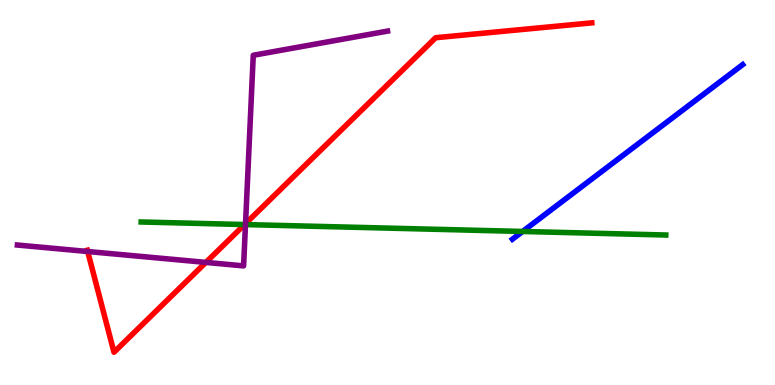[{'lines': ['blue', 'red'], 'intersections': []}, {'lines': ['green', 'red'], 'intersections': [{'x': 3.16, 'y': 4.17}]}, {'lines': ['purple', 'red'], 'intersections': [{'x': 1.13, 'y': 3.47}, {'x': 2.66, 'y': 3.18}, {'x': 3.17, 'y': 4.19}]}, {'lines': ['blue', 'green'], 'intersections': [{'x': 6.74, 'y': 3.99}]}, {'lines': ['blue', 'purple'], 'intersections': []}, {'lines': ['green', 'purple'], 'intersections': [{'x': 3.17, 'y': 4.17}]}]